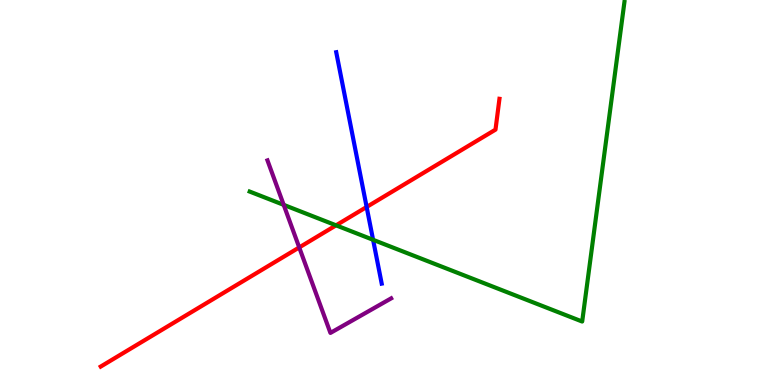[{'lines': ['blue', 'red'], 'intersections': [{'x': 4.73, 'y': 4.62}]}, {'lines': ['green', 'red'], 'intersections': [{'x': 4.34, 'y': 4.15}]}, {'lines': ['purple', 'red'], 'intersections': [{'x': 3.86, 'y': 3.57}]}, {'lines': ['blue', 'green'], 'intersections': [{'x': 4.81, 'y': 3.77}]}, {'lines': ['blue', 'purple'], 'intersections': []}, {'lines': ['green', 'purple'], 'intersections': [{'x': 3.66, 'y': 4.68}]}]